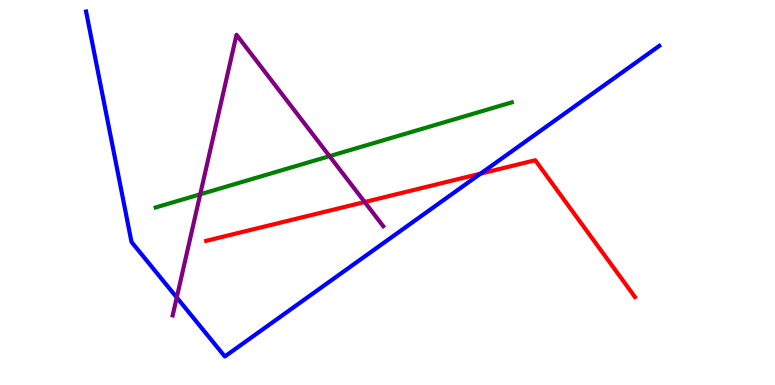[{'lines': ['blue', 'red'], 'intersections': [{'x': 6.2, 'y': 5.49}]}, {'lines': ['green', 'red'], 'intersections': []}, {'lines': ['purple', 'red'], 'intersections': [{'x': 4.71, 'y': 4.75}]}, {'lines': ['blue', 'green'], 'intersections': []}, {'lines': ['blue', 'purple'], 'intersections': [{'x': 2.28, 'y': 2.27}]}, {'lines': ['green', 'purple'], 'intersections': [{'x': 2.58, 'y': 4.95}, {'x': 4.25, 'y': 5.94}]}]